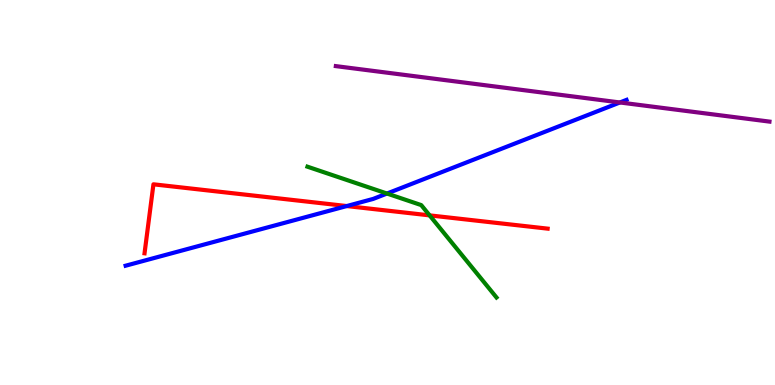[{'lines': ['blue', 'red'], 'intersections': [{'x': 4.47, 'y': 4.65}]}, {'lines': ['green', 'red'], 'intersections': [{'x': 5.54, 'y': 4.41}]}, {'lines': ['purple', 'red'], 'intersections': []}, {'lines': ['blue', 'green'], 'intersections': [{'x': 4.99, 'y': 4.97}]}, {'lines': ['blue', 'purple'], 'intersections': [{'x': 8.0, 'y': 7.34}]}, {'lines': ['green', 'purple'], 'intersections': []}]